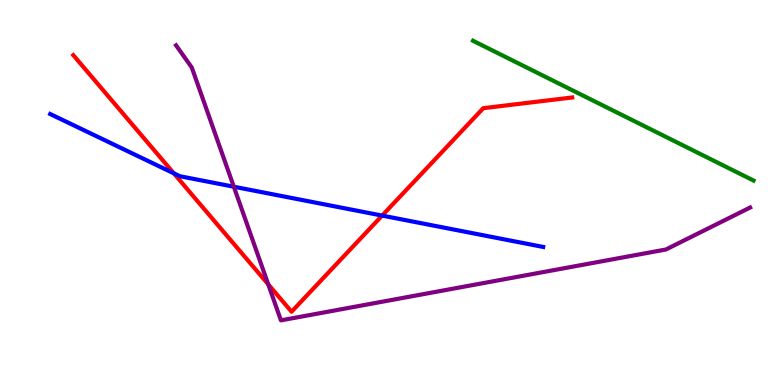[{'lines': ['blue', 'red'], 'intersections': [{'x': 2.24, 'y': 5.5}, {'x': 4.93, 'y': 4.4}]}, {'lines': ['green', 'red'], 'intersections': []}, {'lines': ['purple', 'red'], 'intersections': [{'x': 3.46, 'y': 2.61}]}, {'lines': ['blue', 'green'], 'intersections': []}, {'lines': ['blue', 'purple'], 'intersections': [{'x': 3.02, 'y': 5.15}]}, {'lines': ['green', 'purple'], 'intersections': []}]